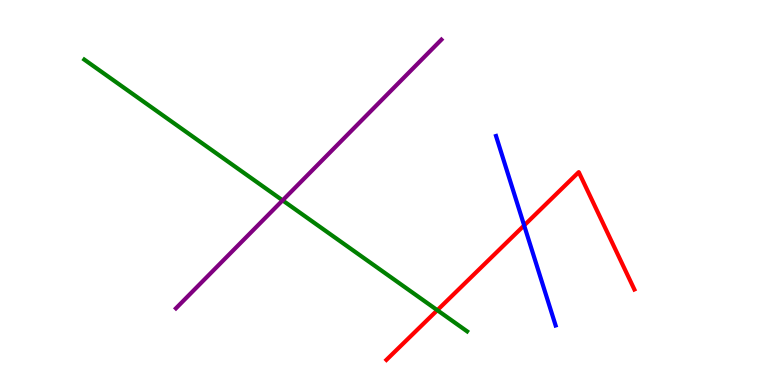[{'lines': ['blue', 'red'], 'intersections': [{'x': 6.76, 'y': 4.14}]}, {'lines': ['green', 'red'], 'intersections': [{'x': 5.64, 'y': 1.94}]}, {'lines': ['purple', 'red'], 'intersections': []}, {'lines': ['blue', 'green'], 'intersections': []}, {'lines': ['blue', 'purple'], 'intersections': []}, {'lines': ['green', 'purple'], 'intersections': [{'x': 3.65, 'y': 4.8}]}]